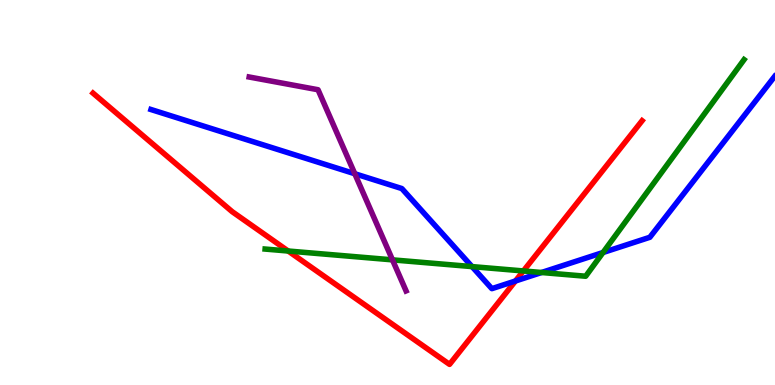[{'lines': ['blue', 'red'], 'intersections': [{'x': 6.65, 'y': 2.7}]}, {'lines': ['green', 'red'], 'intersections': [{'x': 3.72, 'y': 3.48}, {'x': 6.75, 'y': 2.96}]}, {'lines': ['purple', 'red'], 'intersections': []}, {'lines': ['blue', 'green'], 'intersections': [{'x': 6.09, 'y': 3.08}, {'x': 6.99, 'y': 2.92}, {'x': 7.78, 'y': 3.44}]}, {'lines': ['blue', 'purple'], 'intersections': [{'x': 4.58, 'y': 5.49}]}, {'lines': ['green', 'purple'], 'intersections': [{'x': 5.06, 'y': 3.25}]}]